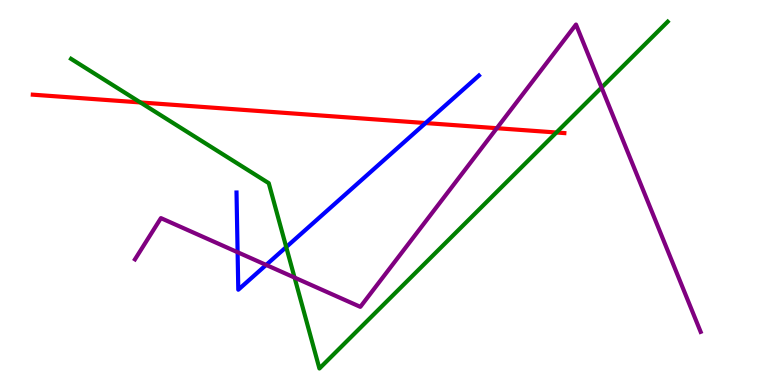[{'lines': ['blue', 'red'], 'intersections': [{'x': 5.49, 'y': 6.8}]}, {'lines': ['green', 'red'], 'intersections': [{'x': 1.81, 'y': 7.34}, {'x': 7.18, 'y': 6.56}]}, {'lines': ['purple', 'red'], 'intersections': [{'x': 6.41, 'y': 6.67}]}, {'lines': ['blue', 'green'], 'intersections': [{'x': 3.69, 'y': 3.58}]}, {'lines': ['blue', 'purple'], 'intersections': [{'x': 3.07, 'y': 3.45}, {'x': 3.43, 'y': 3.12}]}, {'lines': ['green', 'purple'], 'intersections': [{'x': 3.8, 'y': 2.79}, {'x': 7.76, 'y': 7.73}]}]